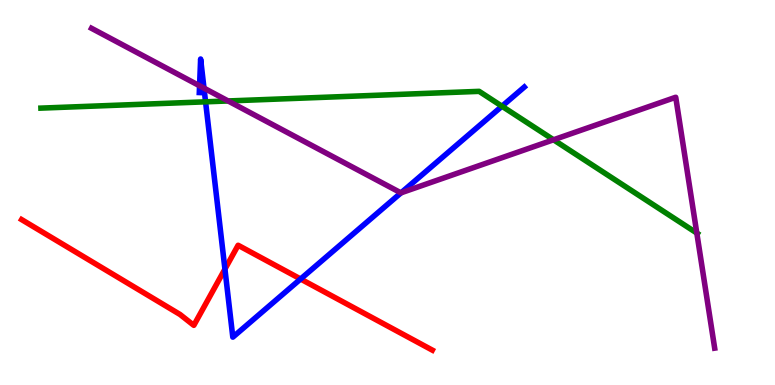[{'lines': ['blue', 'red'], 'intersections': [{'x': 2.9, 'y': 3.01}, {'x': 3.88, 'y': 2.75}]}, {'lines': ['green', 'red'], 'intersections': []}, {'lines': ['purple', 'red'], 'intersections': []}, {'lines': ['blue', 'green'], 'intersections': [{'x': 2.65, 'y': 7.36}, {'x': 6.48, 'y': 7.24}]}, {'lines': ['blue', 'purple'], 'intersections': [{'x': 2.58, 'y': 7.77}, {'x': 2.63, 'y': 7.71}, {'x': 5.17, 'y': 4.99}]}, {'lines': ['green', 'purple'], 'intersections': [{'x': 2.94, 'y': 7.38}, {'x': 7.14, 'y': 6.37}, {'x': 8.99, 'y': 3.95}]}]